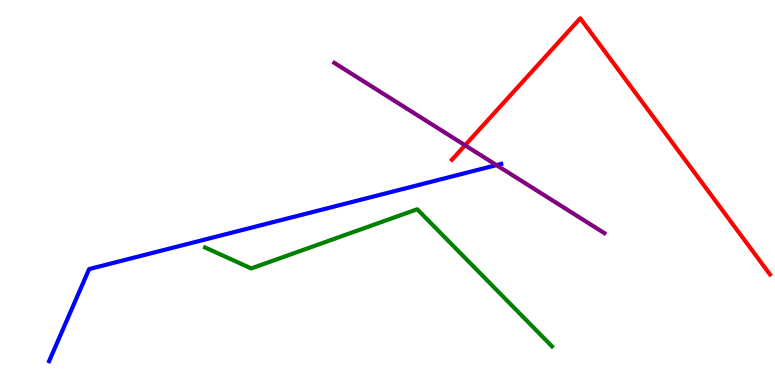[{'lines': ['blue', 'red'], 'intersections': []}, {'lines': ['green', 'red'], 'intersections': []}, {'lines': ['purple', 'red'], 'intersections': [{'x': 6.0, 'y': 6.23}]}, {'lines': ['blue', 'green'], 'intersections': []}, {'lines': ['blue', 'purple'], 'intersections': [{'x': 6.41, 'y': 5.71}]}, {'lines': ['green', 'purple'], 'intersections': []}]